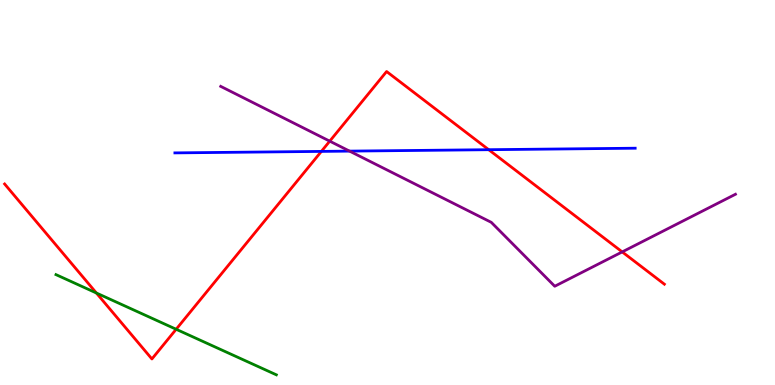[{'lines': ['blue', 'red'], 'intersections': [{'x': 4.15, 'y': 6.07}, {'x': 6.31, 'y': 6.11}]}, {'lines': ['green', 'red'], 'intersections': [{'x': 1.24, 'y': 2.39}, {'x': 2.27, 'y': 1.45}]}, {'lines': ['purple', 'red'], 'intersections': [{'x': 4.25, 'y': 6.33}, {'x': 8.03, 'y': 3.46}]}, {'lines': ['blue', 'green'], 'intersections': []}, {'lines': ['blue', 'purple'], 'intersections': [{'x': 4.51, 'y': 6.07}]}, {'lines': ['green', 'purple'], 'intersections': []}]